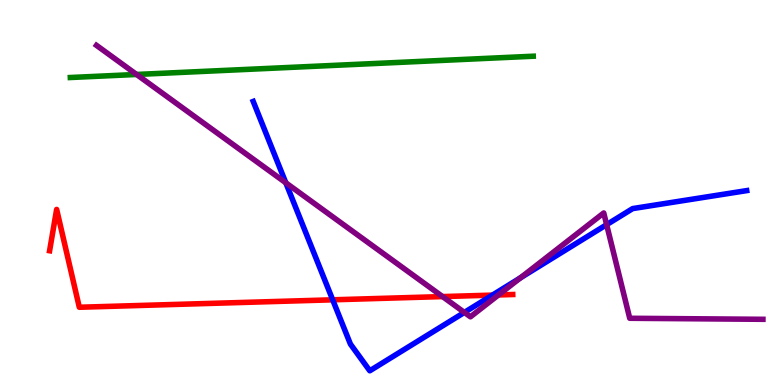[{'lines': ['blue', 'red'], 'intersections': [{'x': 4.29, 'y': 2.21}, {'x': 6.35, 'y': 2.33}]}, {'lines': ['green', 'red'], 'intersections': []}, {'lines': ['purple', 'red'], 'intersections': [{'x': 5.71, 'y': 2.3}, {'x': 6.43, 'y': 2.34}]}, {'lines': ['blue', 'green'], 'intersections': []}, {'lines': ['blue', 'purple'], 'intersections': [{'x': 3.69, 'y': 5.25}, {'x': 5.99, 'y': 1.89}, {'x': 6.72, 'y': 2.79}, {'x': 7.83, 'y': 4.16}]}, {'lines': ['green', 'purple'], 'intersections': [{'x': 1.76, 'y': 8.07}]}]